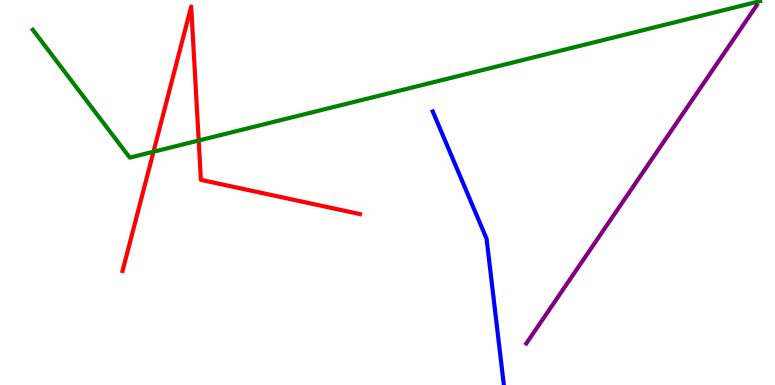[{'lines': ['blue', 'red'], 'intersections': []}, {'lines': ['green', 'red'], 'intersections': [{'x': 1.98, 'y': 6.06}, {'x': 2.56, 'y': 6.35}]}, {'lines': ['purple', 'red'], 'intersections': []}, {'lines': ['blue', 'green'], 'intersections': []}, {'lines': ['blue', 'purple'], 'intersections': []}, {'lines': ['green', 'purple'], 'intersections': []}]